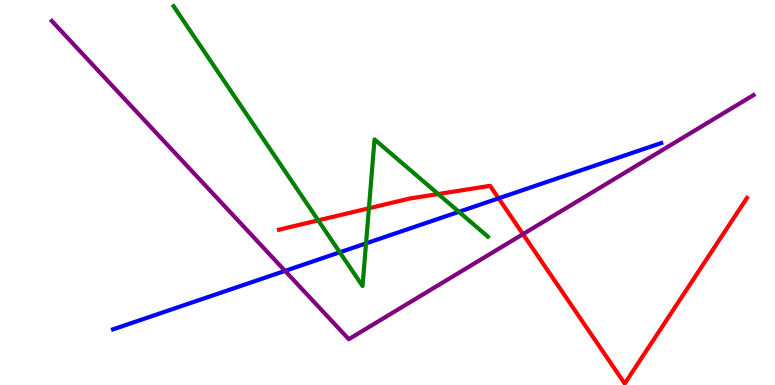[{'lines': ['blue', 'red'], 'intersections': [{'x': 6.43, 'y': 4.85}]}, {'lines': ['green', 'red'], 'intersections': [{'x': 4.11, 'y': 4.28}, {'x': 4.76, 'y': 4.59}, {'x': 5.65, 'y': 4.96}]}, {'lines': ['purple', 'red'], 'intersections': [{'x': 6.75, 'y': 3.92}]}, {'lines': ['blue', 'green'], 'intersections': [{'x': 4.38, 'y': 3.45}, {'x': 4.72, 'y': 3.68}, {'x': 5.92, 'y': 4.5}]}, {'lines': ['blue', 'purple'], 'intersections': [{'x': 3.68, 'y': 2.96}]}, {'lines': ['green', 'purple'], 'intersections': []}]